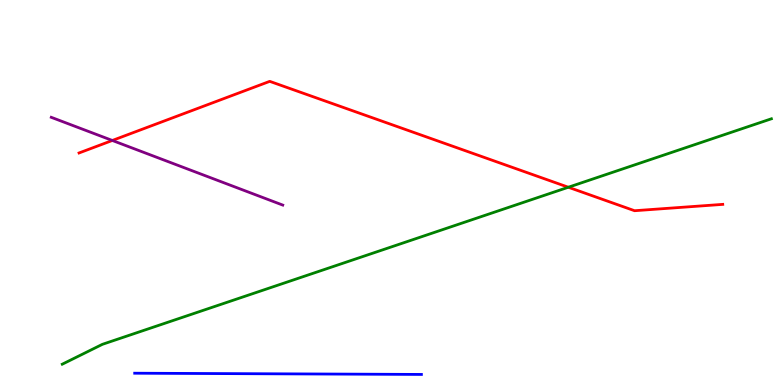[{'lines': ['blue', 'red'], 'intersections': []}, {'lines': ['green', 'red'], 'intersections': [{'x': 7.33, 'y': 5.14}]}, {'lines': ['purple', 'red'], 'intersections': [{'x': 1.45, 'y': 6.35}]}, {'lines': ['blue', 'green'], 'intersections': []}, {'lines': ['blue', 'purple'], 'intersections': []}, {'lines': ['green', 'purple'], 'intersections': []}]